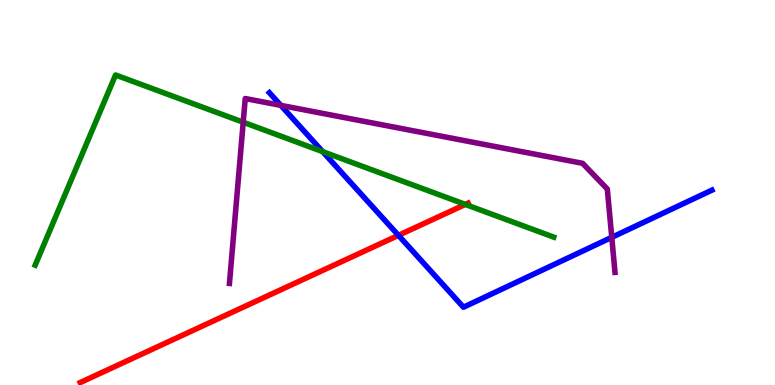[{'lines': ['blue', 'red'], 'intersections': [{'x': 5.14, 'y': 3.89}]}, {'lines': ['green', 'red'], 'intersections': [{'x': 6.0, 'y': 4.69}]}, {'lines': ['purple', 'red'], 'intersections': []}, {'lines': ['blue', 'green'], 'intersections': [{'x': 4.16, 'y': 6.06}]}, {'lines': ['blue', 'purple'], 'intersections': [{'x': 3.62, 'y': 7.26}, {'x': 7.89, 'y': 3.84}]}, {'lines': ['green', 'purple'], 'intersections': [{'x': 3.14, 'y': 6.83}]}]